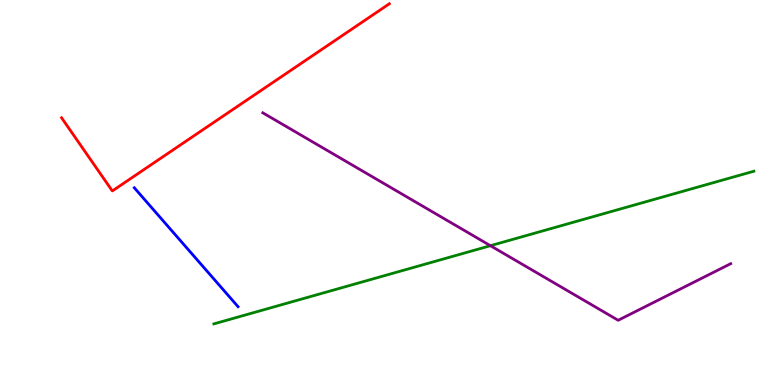[{'lines': ['blue', 'red'], 'intersections': []}, {'lines': ['green', 'red'], 'intersections': []}, {'lines': ['purple', 'red'], 'intersections': []}, {'lines': ['blue', 'green'], 'intersections': []}, {'lines': ['blue', 'purple'], 'intersections': []}, {'lines': ['green', 'purple'], 'intersections': [{'x': 6.33, 'y': 3.62}]}]